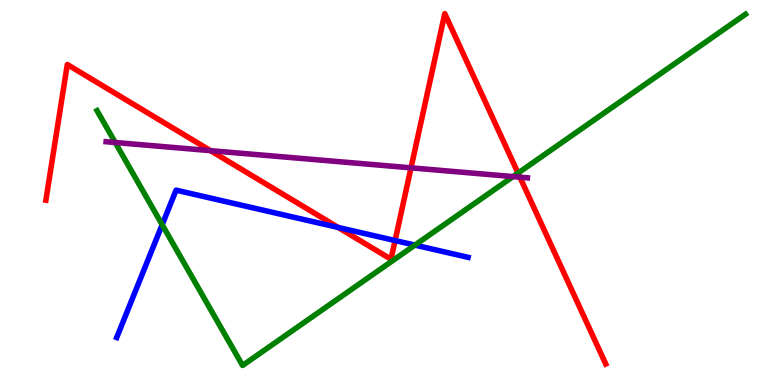[{'lines': ['blue', 'red'], 'intersections': [{'x': 4.36, 'y': 4.09}, {'x': 5.1, 'y': 3.75}]}, {'lines': ['green', 'red'], 'intersections': [{'x': 6.68, 'y': 5.5}]}, {'lines': ['purple', 'red'], 'intersections': [{'x': 2.72, 'y': 6.09}, {'x': 5.3, 'y': 5.64}, {'x': 6.71, 'y': 5.4}]}, {'lines': ['blue', 'green'], 'intersections': [{'x': 2.09, 'y': 4.16}, {'x': 5.35, 'y': 3.63}]}, {'lines': ['blue', 'purple'], 'intersections': []}, {'lines': ['green', 'purple'], 'intersections': [{'x': 1.49, 'y': 6.3}, {'x': 6.62, 'y': 5.41}]}]